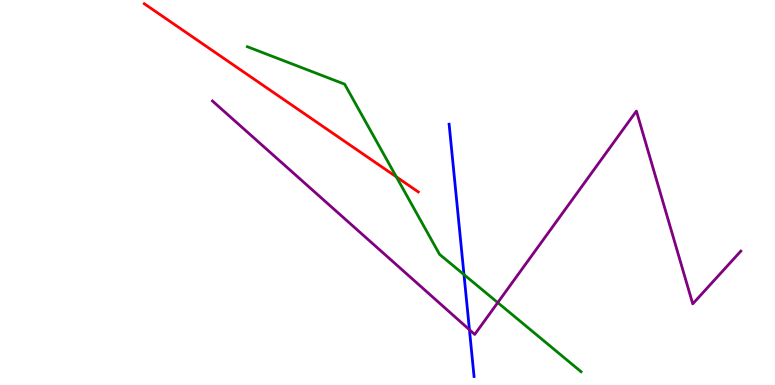[{'lines': ['blue', 'red'], 'intersections': []}, {'lines': ['green', 'red'], 'intersections': [{'x': 5.11, 'y': 5.41}]}, {'lines': ['purple', 'red'], 'intersections': []}, {'lines': ['blue', 'green'], 'intersections': [{'x': 5.99, 'y': 2.87}]}, {'lines': ['blue', 'purple'], 'intersections': [{'x': 6.06, 'y': 1.44}]}, {'lines': ['green', 'purple'], 'intersections': [{'x': 6.42, 'y': 2.14}]}]